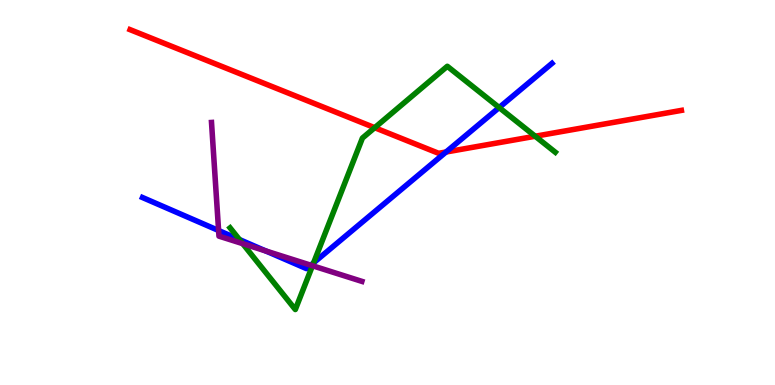[{'lines': ['blue', 'red'], 'intersections': [{'x': 5.76, 'y': 6.05}]}, {'lines': ['green', 'red'], 'intersections': [{'x': 4.83, 'y': 6.68}, {'x': 6.91, 'y': 6.46}]}, {'lines': ['purple', 'red'], 'intersections': []}, {'lines': ['blue', 'green'], 'intersections': [{'x': 3.09, 'y': 3.78}, {'x': 4.05, 'y': 3.17}, {'x': 6.44, 'y': 7.21}]}, {'lines': ['blue', 'purple'], 'intersections': [{'x': 2.82, 'y': 4.01}, {'x': 3.43, 'y': 3.48}, {'x': 4.01, 'y': 3.11}]}, {'lines': ['green', 'purple'], 'intersections': [{'x': 3.13, 'y': 3.67}, {'x': 4.03, 'y': 3.1}]}]